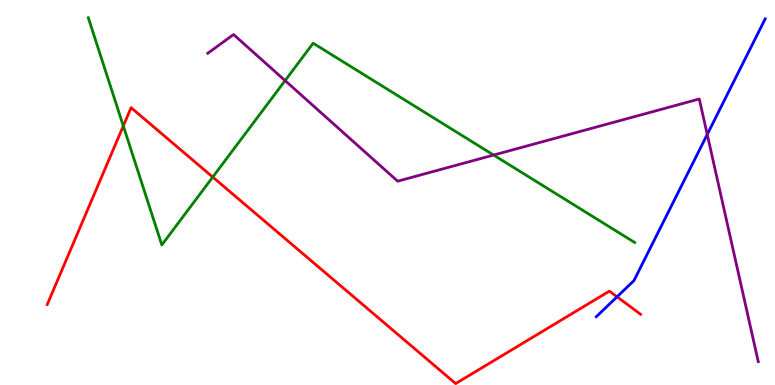[{'lines': ['blue', 'red'], 'intersections': [{'x': 7.96, 'y': 2.29}]}, {'lines': ['green', 'red'], 'intersections': [{'x': 1.59, 'y': 6.73}, {'x': 2.75, 'y': 5.4}]}, {'lines': ['purple', 'red'], 'intersections': []}, {'lines': ['blue', 'green'], 'intersections': []}, {'lines': ['blue', 'purple'], 'intersections': [{'x': 9.13, 'y': 6.51}]}, {'lines': ['green', 'purple'], 'intersections': [{'x': 3.68, 'y': 7.91}, {'x': 6.37, 'y': 5.97}]}]